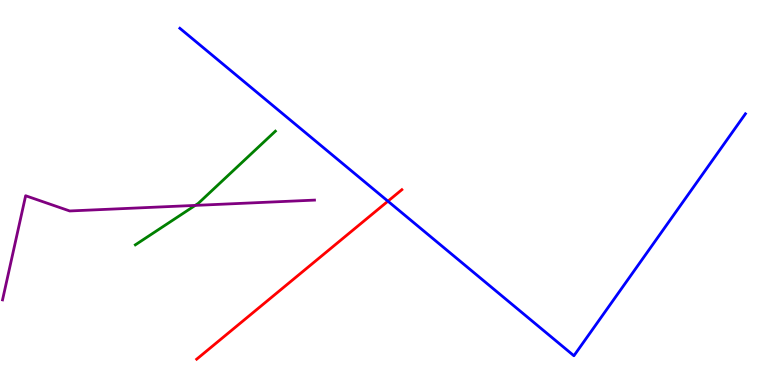[{'lines': ['blue', 'red'], 'intersections': [{'x': 5.01, 'y': 4.77}]}, {'lines': ['green', 'red'], 'intersections': []}, {'lines': ['purple', 'red'], 'intersections': []}, {'lines': ['blue', 'green'], 'intersections': []}, {'lines': ['blue', 'purple'], 'intersections': []}, {'lines': ['green', 'purple'], 'intersections': [{'x': 2.52, 'y': 4.66}]}]